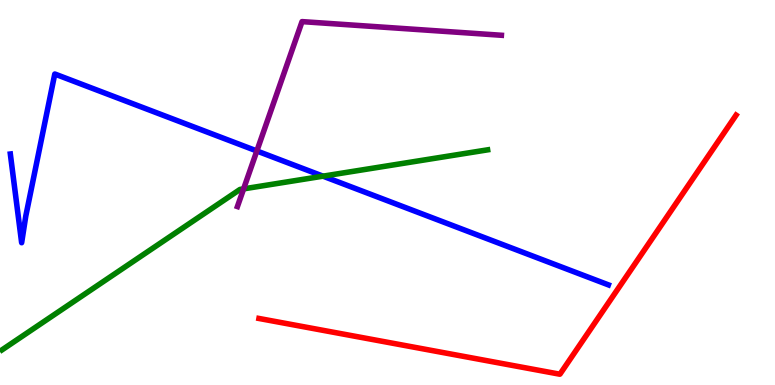[{'lines': ['blue', 'red'], 'intersections': []}, {'lines': ['green', 'red'], 'intersections': []}, {'lines': ['purple', 'red'], 'intersections': []}, {'lines': ['blue', 'green'], 'intersections': [{'x': 4.17, 'y': 5.42}]}, {'lines': ['blue', 'purple'], 'intersections': [{'x': 3.31, 'y': 6.08}]}, {'lines': ['green', 'purple'], 'intersections': [{'x': 3.14, 'y': 5.09}]}]